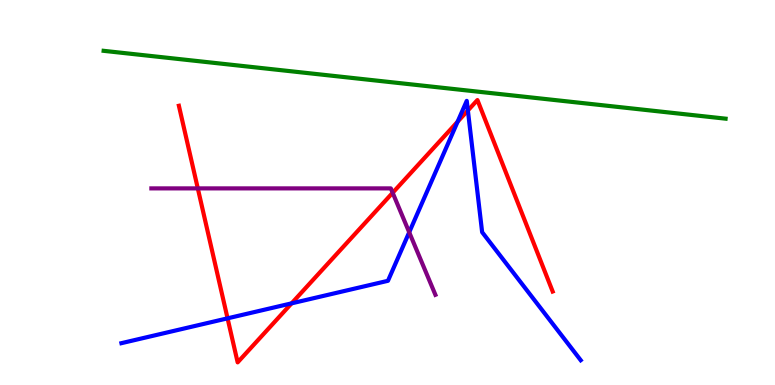[{'lines': ['blue', 'red'], 'intersections': [{'x': 2.94, 'y': 1.73}, {'x': 3.76, 'y': 2.12}, {'x': 5.9, 'y': 6.84}, {'x': 6.04, 'y': 7.13}]}, {'lines': ['green', 'red'], 'intersections': []}, {'lines': ['purple', 'red'], 'intersections': [{'x': 2.55, 'y': 5.11}, {'x': 5.07, 'y': 4.99}]}, {'lines': ['blue', 'green'], 'intersections': []}, {'lines': ['blue', 'purple'], 'intersections': [{'x': 5.28, 'y': 3.97}]}, {'lines': ['green', 'purple'], 'intersections': []}]